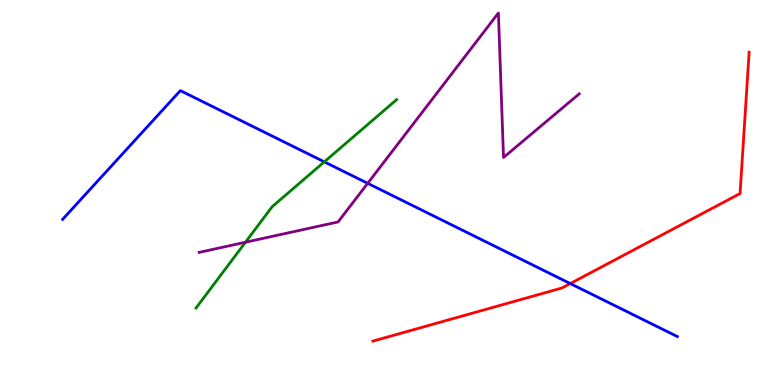[{'lines': ['blue', 'red'], 'intersections': [{'x': 7.36, 'y': 2.63}]}, {'lines': ['green', 'red'], 'intersections': []}, {'lines': ['purple', 'red'], 'intersections': []}, {'lines': ['blue', 'green'], 'intersections': [{'x': 4.18, 'y': 5.8}]}, {'lines': ['blue', 'purple'], 'intersections': [{'x': 4.74, 'y': 5.24}]}, {'lines': ['green', 'purple'], 'intersections': [{'x': 3.17, 'y': 3.71}]}]